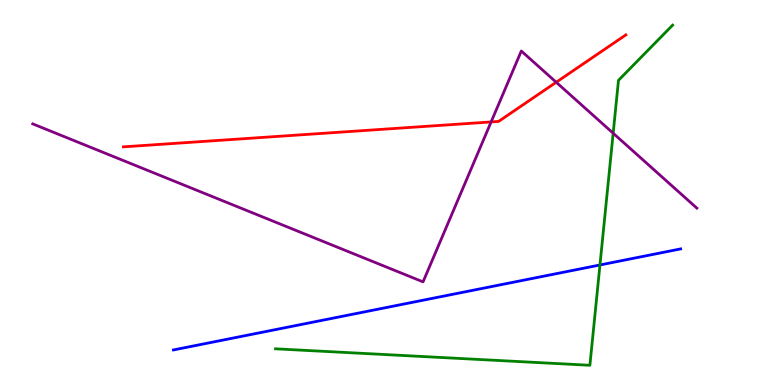[{'lines': ['blue', 'red'], 'intersections': []}, {'lines': ['green', 'red'], 'intersections': []}, {'lines': ['purple', 'red'], 'intersections': [{'x': 6.34, 'y': 6.83}, {'x': 7.18, 'y': 7.86}]}, {'lines': ['blue', 'green'], 'intersections': [{'x': 7.74, 'y': 3.12}]}, {'lines': ['blue', 'purple'], 'intersections': []}, {'lines': ['green', 'purple'], 'intersections': [{'x': 7.91, 'y': 6.54}]}]